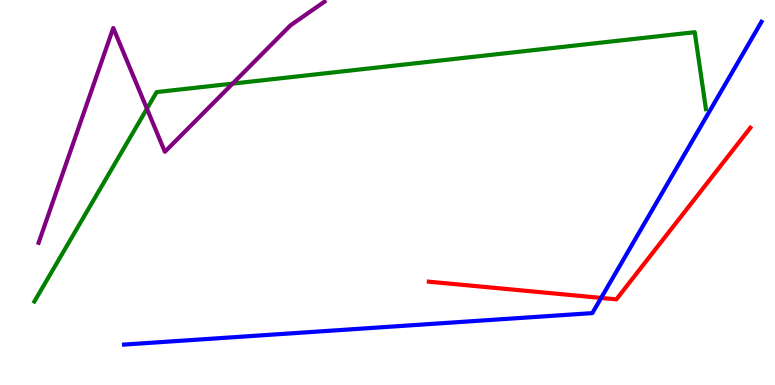[{'lines': ['blue', 'red'], 'intersections': [{'x': 7.76, 'y': 2.26}]}, {'lines': ['green', 'red'], 'intersections': []}, {'lines': ['purple', 'red'], 'intersections': []}, {'lines': ['blue', 'green'], 'intersections': []}, {'lines': ['blue', 'purple'], 'intersections': []}, {'lines': ['green', 'purple'], 'intersections': [{'x': 1.9, 'y': 7.18}, {'x': 3.0, 'y': 7.83}]}]